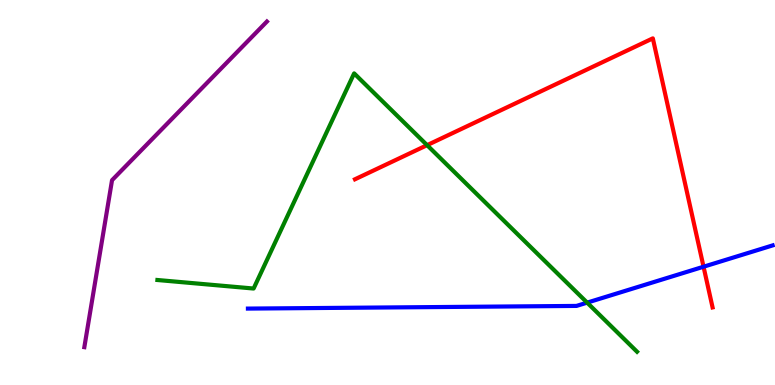[{'lines': ['blue', 'red'], 'intersections': [{'x': 9.08, 'y': 3.07}]}, {'lines': ['green', 'red'], 'intersections': [{'x': 5.51, 'y': 6.23}]}, {'lines': ['purple', 'red'], 'intersections': []}, {'lines': ['blue', 'green'], 'intersections': [{'x': 7.58, 'y': 2.14}]}, {'lines': ['blue', 'purple'], 'intersections': []}, {'lines': ['green', 'purple'], 'intersections': []}]